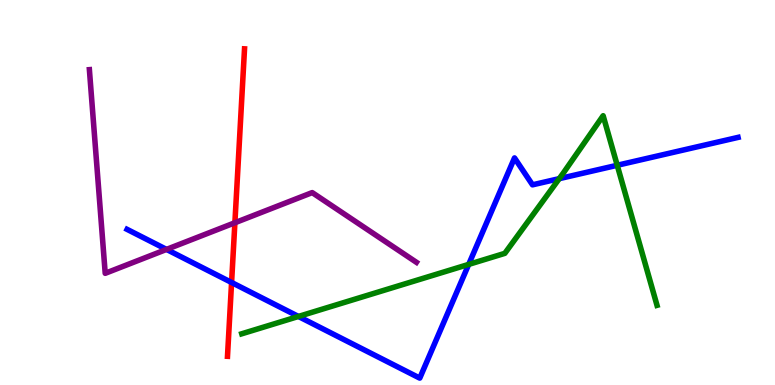[{'lines': ['blue', 'red'], 'intersections': [{'x': 2.99, 'y': 2.66}]}, {'lines': ['green', 'red'], 'intersections': []}, {'lines': ['purple', 'red'], 'intersections': [{'x': 3.03, 'y': 4.21}]}, {'lines': ['blue', 'green'], 'intersections': [{'x': 3.85, 'y': 1.78}, {'x': 6.05, 'y': 3.13}, {'x': 7.22, 'y': 5.36}, {'x': 7.96, 'y': 5.71}]}, {'lines': ['blue', 'purple'], 'intersections': [{'x': 2.15, 'y': 3.52}]}, {'lines': ['green', 'purple'], 'intersections': []}]